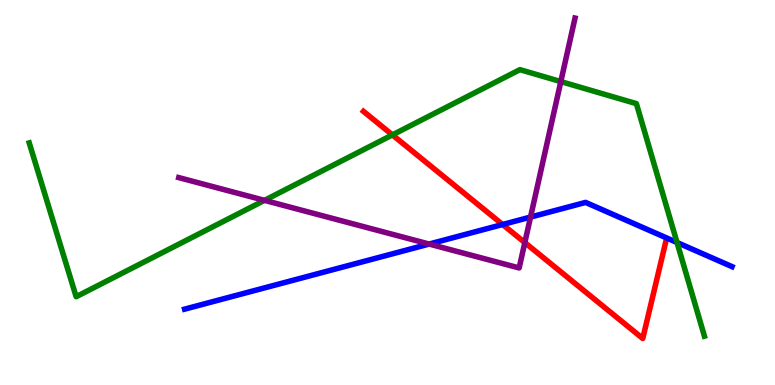[{'lines': ['blue', 'red'], 'intersections': [{'x': 6.49, 'y': 4.17}]}, {'lines': ['green', 'red'], 'intersections': [{'x': 5.06, 'y': 6.5}]}, {'lines': ['purple', 'red'], 'intersections': [{'x': 6.77, 'y': 3.7}]}, {'lines': ['blue', 'green'], 'intersections': [{'x': 8.74, 'y': 3.7}]}, {'lines': ['blue', 'purple'], 'intersections': [{'x': 5.54, 'y': 3.66}, {'x': 6.85, 'y': 4.36}]}, {'lines': ['green', 'purple'], 'intersections': [{'x': 3.41, 'y': 4.8}, {'x': 7.24, 'y': 7.88}]}]